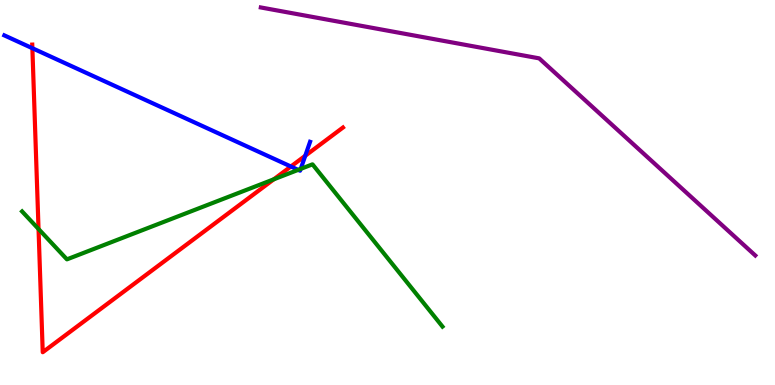[{'lines': ['blue', 'red'], 'intersections': [{'x': 0.418, 'y': 8.75}, {'x': 3.75, 'y': 5.68}, {'x': 3.94, 'y': 5.95}]}, {'lines': ['green', 'red'], 'intersections': [{'x': 0.497, 'y': 4.05}, {'x': 3.53, 'y': 5.34}]}, {'lines': ['purple', 'red'], 'intersections': []}, {'lines': ['blue', 'green'], 'intersections': [{'x': 3.85, 'y': 5.59}, {'x': 3.88, 'y': 5.61}]}, {'lines': ['blue', 'purple'], 'intersections': []}, {'lines': ['green', 'purple'], 'intersections': []}]